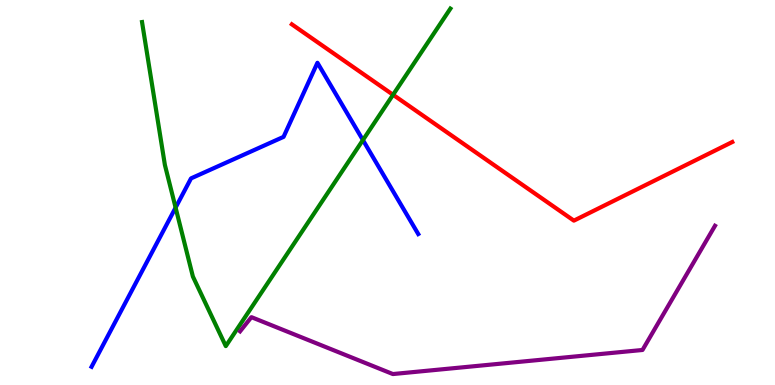[{'lines': ['blue', 'red'], 'intersections': []}, {'lines': ['green', 'red'], 'intersections': [{'x': 5.07, 'y': 7.54}]}, {'lines': ['purple', 'red'], 'intersections': []}, {'lines': ['blue', 'green'], 'intersections': [{'x': 2.27, 'y': 4.61}, {'x': 4.68, 'y': 6.36}]}, {'lines': ['blue', 'purple'], 'intersections': []}, {'lines': ['green', 'purple'], 'intersections': []}]